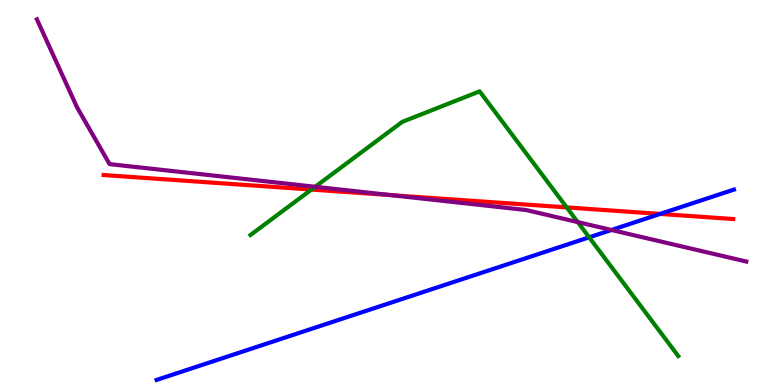[{'lines': ['blue', 'red'], 'intersections': [{'x': 8.52, 'y': 4.44}]}, {'lines': ['green', 'red'], 'intersections': [{'x': 4.02, 'y': 5.08}, {'x': 7.31, 'y': 4.61}]}, {'lines': ['purple', 'red'], 'intersections': [{'x': 5.04, 'y': 4.93}]}, {'lines': ['blue', 'green'], 'intersections': [{'x': 7.6, 'y': 3.84}]}, {'lines': ['blue', 'purple'], 'intersections': [{'x': 7.89, 'y': 4.03}]}, {'lines': ['green', 'purple'], 'intersections': [{'x': 4.07, 'y': 5.15}, {'x': 7.45, 'y': 4.23}]}]